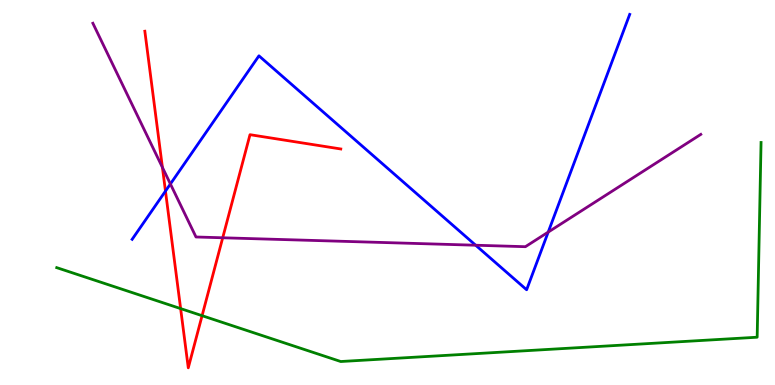[{'lines': ['blue', 'red'], 'intersections': [{'x': 2.14, 'y': 5.04}]}, {'lines': ['green', 'red'], 'intersections': [{'x': 2.33, 'y': 1.98}, {'x': 2.61, 'y': 1.8}]}, {'lines': ['purple', 'red'], 'intersections': [{'x': 2.1, 'y': 5.65}, {'x': 2.87, 'y': 3.82}]}, {'lines': ['blue', 'green'], 'intersections': []}, {'lines': ['blue', 'purple'], 'intersections': [{'x': 2.2, 'y': 5.22}, {'x': 6.14, 'y': 3.63}, {'x': 7.07, 'y': 3.97}]}, {'lines': ['green', 'purple'], 'intersections': []}]